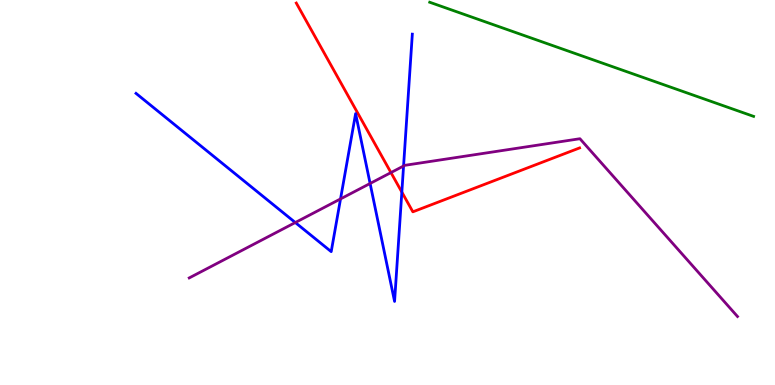[{'lines': ['blue', 'red'], 'intersections': [{'x': 5.19, 'y': 5.01}]}, {'lines': ['green', 'red'], 'intersections': []}, {'lines': ['purple', 'red'], 'intersections': [{'x': 5.04, 'y': 5.52}]}, {'lines': ['blue', 'green'], 'intersections': []}, {'lines': ['blue', 'purple'], 'intersections': [{'x': 3.81, 'y': 4.22}, {'x': 4.39, 'y': 4.83}, {'x': 4.78, 'y': 5.23}, {'x': 5.21, 'y': 5.69}]}, {'lines': ['green', 'purple'], 'intersections': []}]